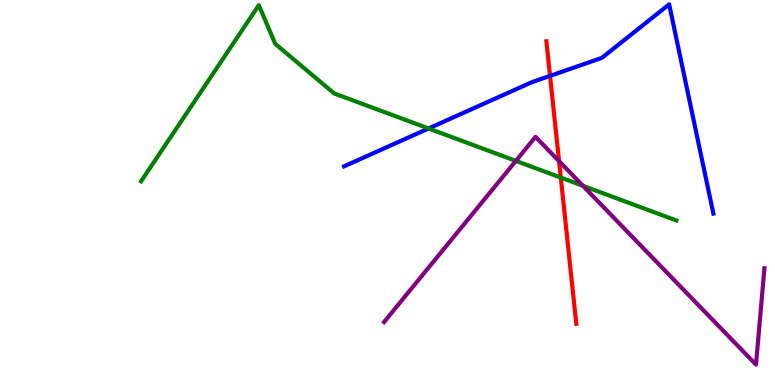[{'lines': ['blue', 'red'], 'intersections': [{'x': 7.1, 'y': 8.03}]}, {'lines': ['green', 'red'], 'intersections': [{'x': 7.24, 'y': 5.39}]}, {'lines': ['purple', 'red'], 'intersections': [{'x': 7.21, 'y': 5.81}]}, {'lines': ['blue', 'green'], 'intersections': [{'x': 5.53, 'y': 6.66}]}, {'lines': ['blue', 'purple'], 'intersections': []}, {'lines': ['green', 'purple'], 'intersections': [{'x': 6.66, 'y': 5.82}, {'x': 7.52, 'y': 5.17}]}]